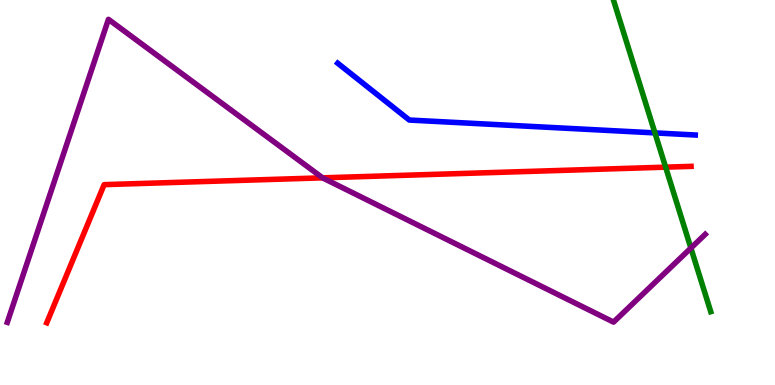[{'lines': ['blue', 'red'], 'intersections': []}, {'lines': ['green', 'red'], 'intersections': [{'x': 8.59, 'y': 5.66}]}, {'lines': ['purple', 'red'], 'intersections': [{'x': 4.16, 'y': 5.38}]}, {'lines': ['blue', 'green'], 'intersections': [{'x': 8.45, 'y': 6.55}]}, {'lines': ['blue', 'purple'], 'intersections': []}, {'lines': ['green', 'purple'], 'intersections': [{'x': 8.91, 'y': 3.56}]}]